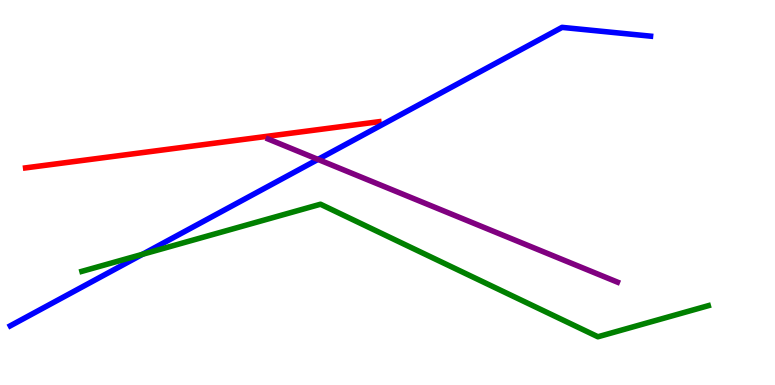[{'lines': ['blue', 'red'], 'intersections': []}, {'lines': ['green', 'red'], 'intersections': []}, {'lines': ['purple', 'red'], 'intersections': []}, {'lines': ['blue', 'green'], 'intersections': [{'x': 1.84, 'y': 3.4}]}, {'lines': ['blue', 'purple'], 'intersections': [{'x': 4.1, 'y': 5.86}]}, {'lines': ['green', 'purple'], 'intersections': []}]